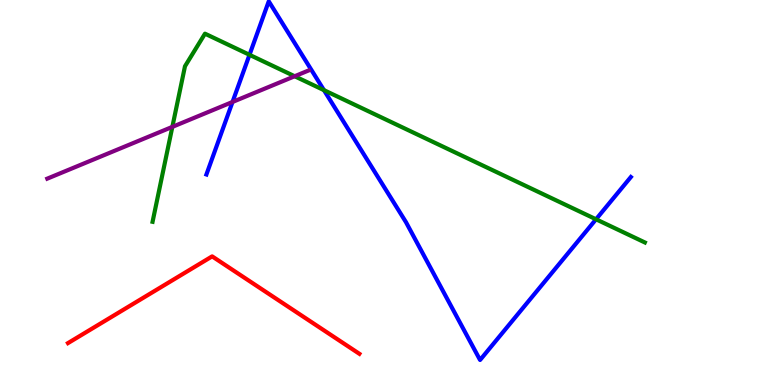[{'lines': ['blue', 'red'], 'intersections': []}, {'lines': ['green', 'red'], 'intersections': []}, {'lines': ['purple', 'red'], 'intersections': []}, {'lines': ['blue', 'green'], 'intersections': [{'x': 3.22, 'y': 8.58}, {'x': 4.18, 'y': 7.66}, {'x': 7.69, 'y': 4.3}]}, {'lines': ['blue', 'purple'], 'intersections': [{'x': 3.0, 'y': 7.35}]}, {'lines': ['green', 'purple'], 'intersections': [{'x': 2.22, 'y': 6.7}, {'x': 3.8, 'y': 8.02}]}]